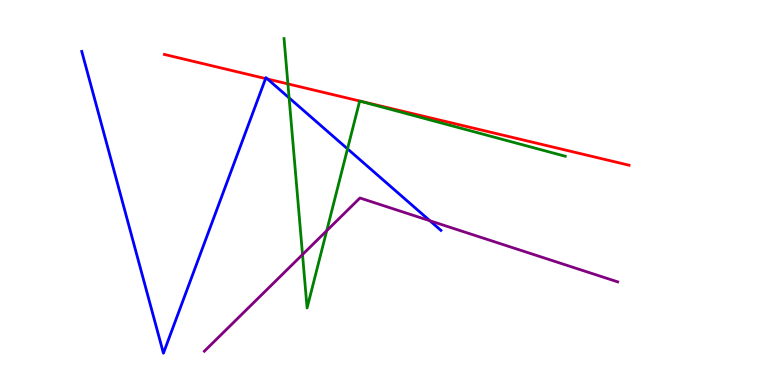[{'lines': ['blue', 'red'], 'intersections': [{'x': 3.43, 'y': 7.96}, {'x': 3.45, 'y': 7.95}]}, {'lines': ['green', 'red'], 'intersections': [{'x': 3.71, 'y': 7.82}]}, {'lines': ['purple', 'red'], 'intersections': []}, {'lines': ['blue', 'green'], 'intersections': [{'x': 3.73, 'y': 7.46}, {'x': 4.48, 'y': 6.13}]}, {'lines': ['blue', 'purple'], 'intersections': [{'x': 5.55, 'y': 4.27}]}, {'lines': ['green', 'purple'], 'intersections': [{'x': 3.9, 'y': 3.39}, {'x': 4.22, 'y': 4.01}]}]